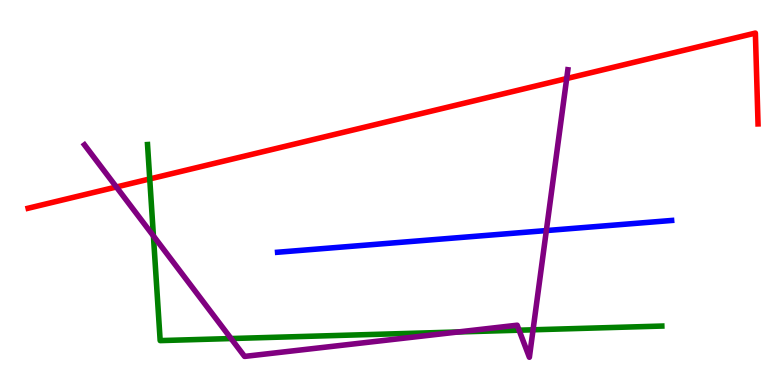[{'lines': ['blue', 'red'], 'intersections': []}, {'lines': ['green', 'red'], 'intersections': [{'x': 1.93, 'y': 5.35}]}, {'lines': ['purple', 'red'], 'intersections': [{'x': 1.5, 'y': 5.14}, {'x': 7.31, 'y': 7.96}]}, {'lines': ['blue', 'green'], 'intersections': []}, {'lines': ['blue', 'purple'], 'intersections': [{'x': 7.05, 'y': 4.01}]}, {'lines': ['green', 'purple'], 'intersections': [{'x': 1.98, 'y': 3.87}, {'x': 2.98, 'y': 1.21}, {'x': 5.91, 'y': 1.38}, {'x': 6.7, 'y': 1.42}, {'x': 6.88, 'y': 1.43}]}]